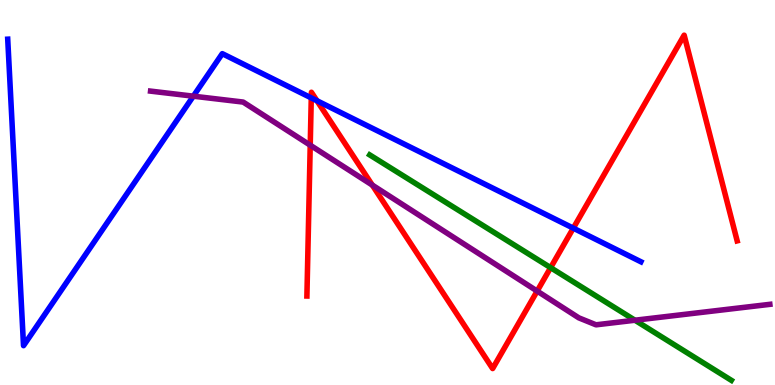[{'lines': ['blue', 'red'], 'intersections': [{'x': 4.02, 'y': 7.46}, {'x': 4.09, 'y': 7.38}, {'x': 7.4, 'y': 4.07}]}, {'lines': ['green', 'red'], 'intersections': [{'x': 7.1, 'y': 3.05}]}, {'lines': ['purple', 'red'], 'intersections': [{'x': 4.0, 'y': 6.23}, {'x': 4.8, 'y': 5.19}, {'x': 6.93, 'y': 2.44}]}, {'lines': ['blue', 'green'], 'intersections': []}, {'lines': ['blue', 'purple'], 'intersections': [{'x': 2.49, 'y': 7.5}]}, {'lines': ['green', 'purple'], 'intersections': [{'x': 8.19, 'y': 1.68}]}]